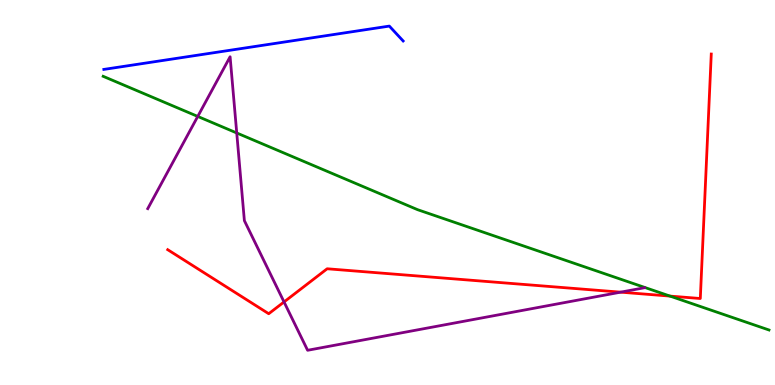[{'lines': ['blue', 'red'], 'intersections': []}, {'lines': ['green', 'red'], 'intersections': [{'x': 8.65, 'y': 2.31}]}, {'lines': ['purple', 'red'], 'intersections': [{'x': 3.66, 'y': 2.16}, {'x': 8.01, 'y': 2.41}]}, {'lines': ['blue', 'green'], 'intersections': []}, {'lines': ['blue', 'purple'], 'intersections': []}, {'lines': ['green', 'purple'], 'intersections': [{'x': 2.55, 'y': 6.98}, {'x': 3.05, 'y': 6.55}]}]